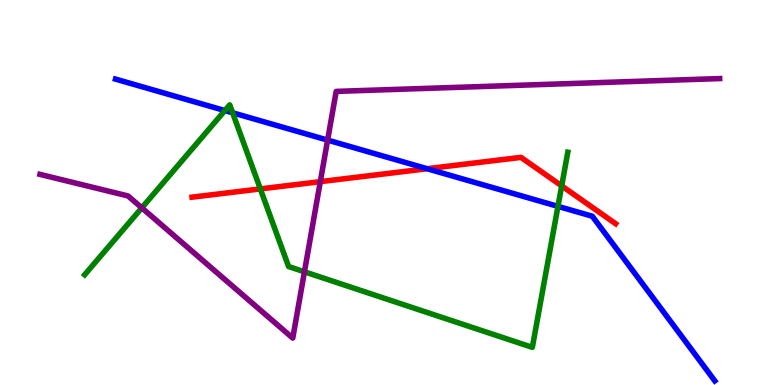[{'lines': ['blue', 'red'], 'intersections': [{'x': 5.51, 'y': 5.62}]}, {'lines': ['green', 'red'], 'intersections': [{'x': 3.36, 'y': 5.09}, {'x': 7.25, 'y': 5.17}]}, {'lines': ['purple', 'red'], 'intersections': [{'x': 4.13, 'y': 5.28}]}, {'lines': ['blue', 'green'], 'intersections': [{'x': 2.9, 'y': 7.13}, {'x': 3.0, 'y': 7.07}, {'x': 7.2, 'y': 4.64}]}, {'lines': ['blue', 'purple'], 'intersections': [{'x': 4.23, 'y': 6.36}]}, {'lines': ['green', 'purple'], 'intersections': [{'x': 1.83, 'y': 4.6}, {'x': 3.93, 'y': 2.94}]}]